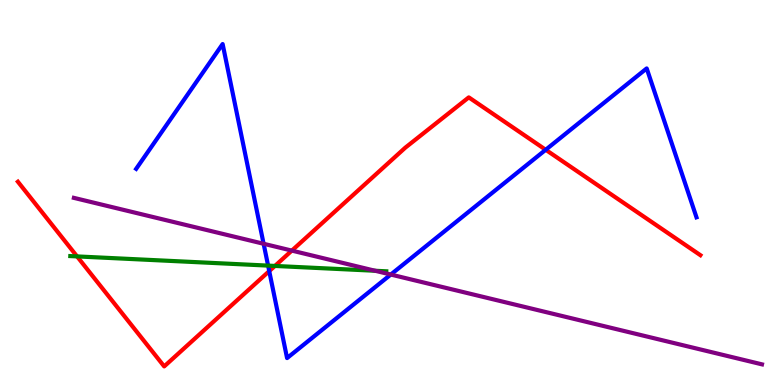[{'lines': ['blue', 'red'], 'intersections': [{'x': 3.47, 'y': 2.96}, {'x': 7.04, 'y': 6.11}]}, {'lines': ['green', 'red'], 'intersections': [{'x': 0.994, 'y': 3.34}, {'x': 3.55, 'y': 3.09}]}, {'lines': ['purple', 'red'], 'intersections': [{'x': 3.77, 'y': 3.49}]}, {'lines': ['blue', 'green'], 'intersections': [{'x': 3.46, 'y': 3.1}]}, {'lines': ['blue', 'purple'], 'intersections': [{'x': 3.4, 'y': 3.67}, {'x': 5.04, 'y': 2.87}]}, {'lines': ['green', 'purple'], 'intersections': [{'x': 4.84, 'y': 2.97}]}]